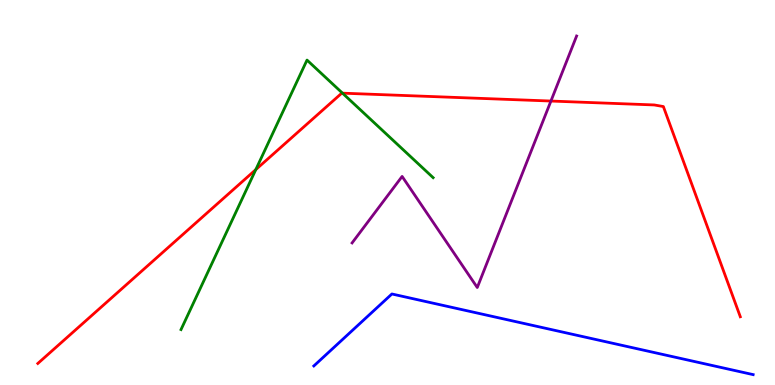[{'lines': ['blue', 'red'], 'intersections': []}, {'lines': ['green', 'red'], 'intersections': [{'x': 3.3, 'y': 5.59}, {'x': 4.42, 'y': 7.58}]}, {'lines': ['purple', 'red'], 'intersections': [{'x': 7.11, 'y': 7.38}]}, {'lines': ['blue', 'green'], 'intersections': []}, {'lines': ['blue', 'purple'], 'intersections': []}, {'lines': ['green', 'purple'], 'intersections': []}]